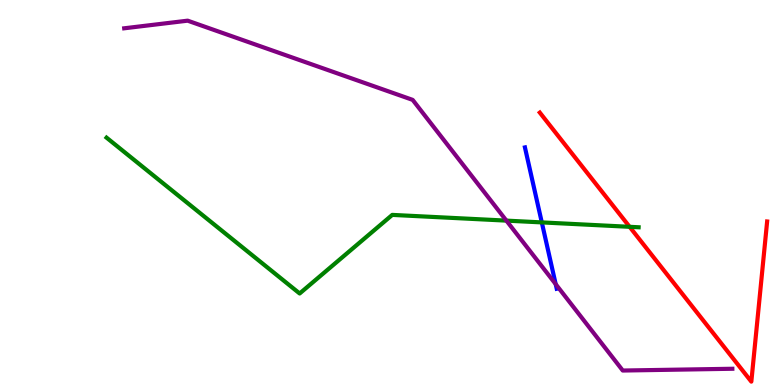[{'lines': ['blue', 'red'], 'intersections': []}, {'lines': ['green', 'red'], 'intersections': [{'x': 8.12, 'y': 4.11}]}, {'lines': ['purple', 'red'], 'intersections': []}, {'lines': ['blue', 'green'], 'intersections': [{'x': 6.99, 'y': 4.22}]}, {'lines': ['blue', 'purple'], 'intersections': [{'x': 7.17, 'y': 2.62}]}, {'lines': ['green', 'purple'], 'intersections': [{'x': 6.53, 'y': 4.27}]}]